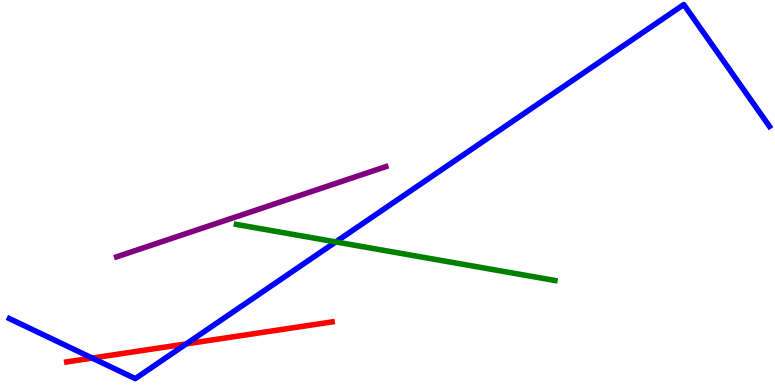[{'lines': ['blue', 'red'], 'intersections': [{'x': 1.19, 'y': 0.699}, {'x': 2.4, 'y': 1.07}]}, {'lines': ['green', 'red'], 'intersections': []}, {'lines': ['purple', 'red'], 'intersections': []}, {'lines': ['blue', 'green'], 'intersections': [{'x': 4.33, 'y': 3.72}]}, {'lines': ['blue', 'purple'], 'intersections': []}, {'lines': ['green', 'purple'], 'intersections': []}]